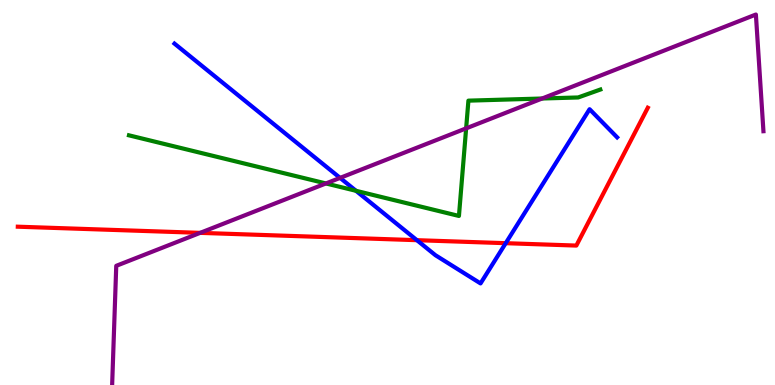[{'lines': ['blue', 'red'], 'intersections': [{'x': 5.38, 'y': 3.76}, {'x': 6.53, 'y': 3.68}]}, {'lines': ['green', 'red'], 'intersections': []}, {'lines': ['purple', 'red'], 'intersections': [{'x': 2.58, 'y': 3.95}]}, {'lines': ['blue', 'green'], 'intersections': [{'x': 4.59, 'y': 5.04}]}, {'lines': ['blue', 'purple'], 'intersections': [{'x': 4.39, 'y': 5.38}]}, {'lines': ['green', 'purple'], 'intersections': [{'x': 4.21, 'y': 5.24}, {'x': 6.01, 'y': 6.67}, {'x': 6.99, 'y': 7.44}]}]